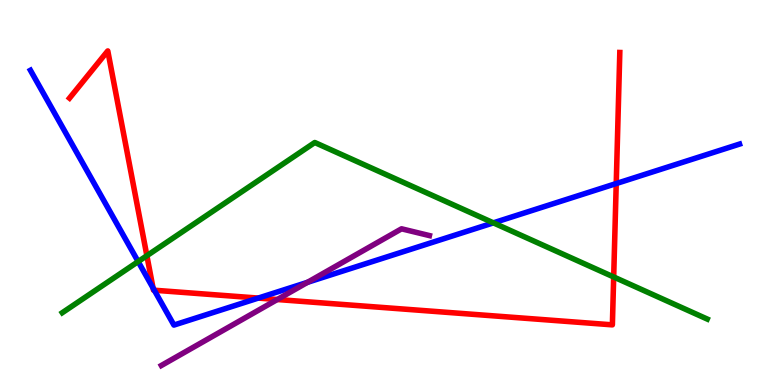[{'lines': ['blue', 'red'], 'intersections': [{'x': 1.97, 'y': 2.52}, {'x': 1.99, 'y': 2.46}, {'x': 3.33, 'y': 2.26}, {'x': 7.95, 'y': 5.23}]}, {'lines': ['green', 'red'], 'intersections': [{'x': 1.9, 'y': 3.36}, {'x': 7.92, 'y': 2.81}]}, {'lines': ['purple', 'red'], 'intersections': [{'x': 3.58, 'y': 2.22}]}, {'lines': ['blue', 'green'], 'intersections': [{'x': 1.78, 'y': 3.21}, {'x': 6.37, 'y': 4.21}]}, {'lines': ['blue', 'purple'], 'intersections': [{'x': 3.97, 'y': 2.67}]}, {'lines': ['green', 'purple'], 'intersections': []}]